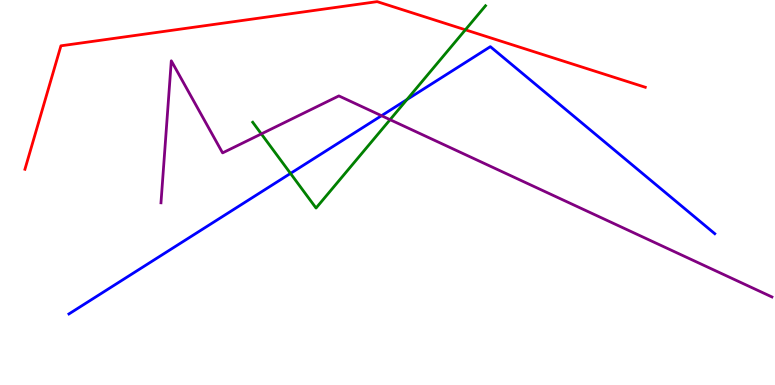[{'lines': ['blue', 'red'], 'intersections': []}, {'lines': ['green', 'red'], 'intersections': [{'x': 6.0, 'y': 9.23}]}, {'lines': ['purple', 'red'], 'intersections': []}, {'lines': ['blue', 'green'], 'intersections': [{'x': 3.75, 'y': 5.5}, {'x': 5.25, 'y': 7.41}]}, {'lines': ['blue', 'purple'], 'intersections': [{'x': 4.92, 'y': 6.99}]}, {'lines': ['green', 'purple'], 'intersections': [{'x': 3.37, 'y': 6.52}, {'x': 5.03, 'y': 6.89}]}]